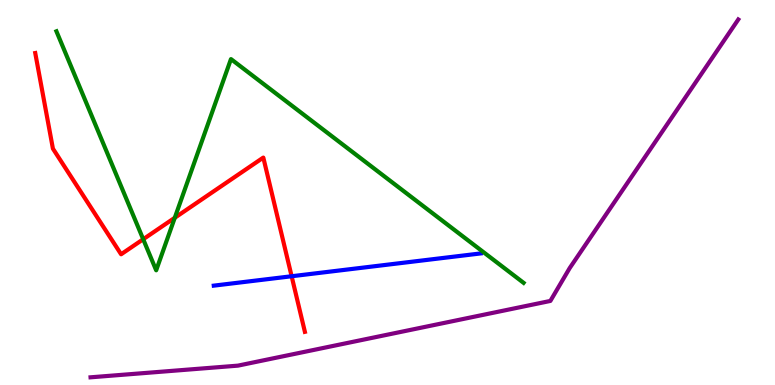[{'lines': ['blue', 'red'], 'intersections': [{'x': 3.76, 'y': 2.82}]}, {'lines': ['green', 'red'], 'intersections': [{'x': 1.85, 'y': 3.79}, {'x': 2.26, 'y': 4.34}]}, {'lines': ['purple', 'red'], 'intersections': []}, {'lines': ['blue', 'green'], 'intersections': []}, {'lines': ['blue', 'purple'], 'intersections': []}, {'lines': ['green', 'purple'], 'intersections': []}]